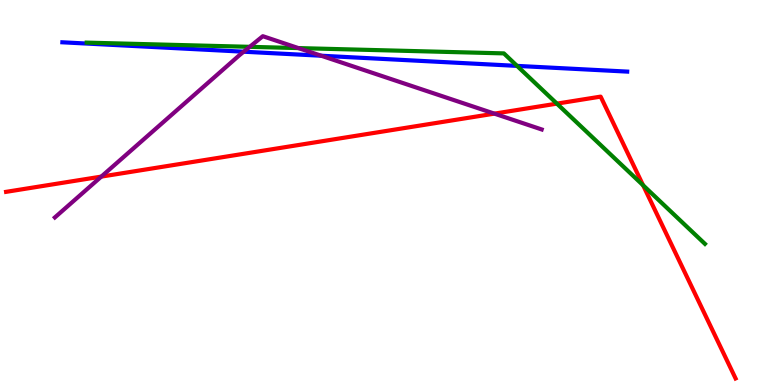[{'lines': ['blue', 'red'], 'intersections': []}, {'lines': ['green', 'red'], 'intersections': [{'x': 7.19, 'y': 7.31}, {'x': 8.3, 'y': 5.19}]}, {'lines': ['purple', 'red'], 'intersections': [{'x': 1.31, 'y': 5.41}, {'x': 6.38, 'y': 7.05}]}, {'lines': ['blue', 'green'], 'intersections': [{'x': 6.67, 'y': 8.29}]}, {'lines': ['blue', 'purple'], 'intersections': [{'x': 3.14, 'y': 8.66}, {'x': 4.14, 'y': 8.55}]}, {'lines': ['green', 'purple'], 'intersections': [{'x': 3.22, 'y': 8.78}, {'x': 3.85, 'y': 8.75}]}]